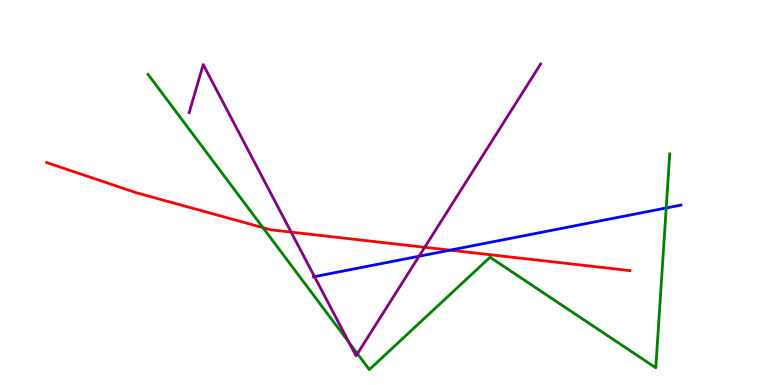[{'lines': ['blue', 'red'], 'intersections': [{'x': 5.81, 'y': 3.5}]}, {'lines': ['green', 'red'], 'intersections': [{'x': 3.39, 'y': 4.09}]}, {'lines': ['purple', 'red'], 'intersections': [{'x': 3.76, 'y': 3.97}, {'x': 5.48, 'y': 3.58}]}, {'lines': ['blue', 'green'], 'intersections': [{'x': 8.6, 'y': 4.6}]}, {'lines': ['blue', 'purple'], 'intersections': [{'x': 4.06, 'y': 2.81}, {'x': 5.41, 'y': 3.35}]}, {'lines': ['green', 'purple'], 'intersections': [{'x': 4.5, 'y': 1.1}, {'x': 4.61, 'y': 0.814}]}]